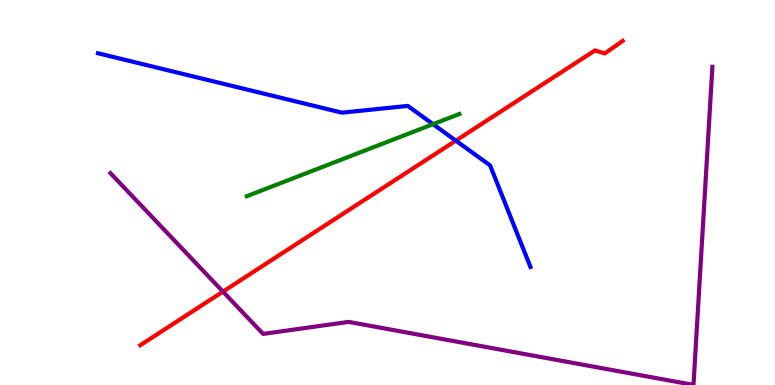[{'lines': ['blue', 'red'], 'intersections': [{'x': 5.88, 'y': 6.35}]}, {'lines': ['green', 'red'], 'intersections': []}, {'lines': ['purple', 'red'], 'intersections': [{'x': 2.88, 'y': 2.43}]}, {'lines': ['blue', 'green'], 'intersections': [{'x': 5.59, 'y': 6.77}]}, {'lines': ['blue', 'purple'], 'intersections': []}, {'lines': ['green', 'purple'], 'intersections': []}]